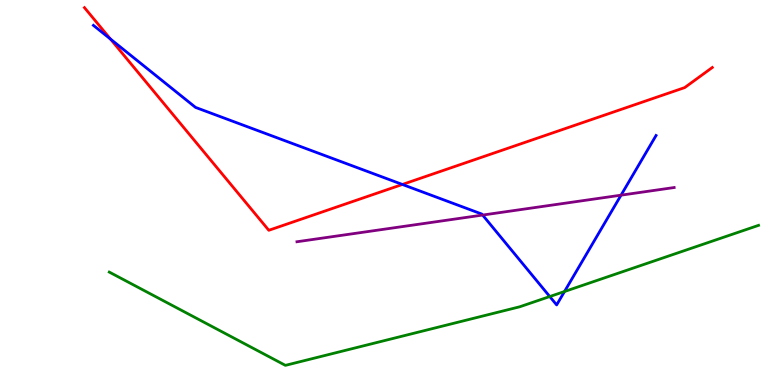[{'lines': ['blue', 'red'], 'intersections': [{'x': 1.43, 'y': 8.99}, {'x': 5.19, 'y': 5.21}]}, {'lines': ['green', 'red'], 'intersections': []}, {'lines': ['purple', 'red'], 'intersections': []}, {'lines': ['blue', 'green'], 'intersections': [{'x': 7.09, 'y': 2.3}, {'x': 7.28, 'y': 2.43}]}, {'lines': ['blue', 'purple'], 'intersections': [{'x': 6.23, 'y': 4.41}, {'x': 8.01, 'y': 4.93}]}, {'lines': ['green', 'purple'], 'intersections': []}]